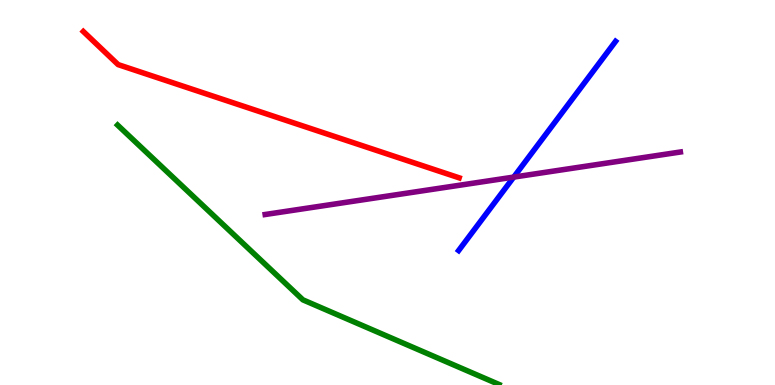[{'lines': ['blue', 'red'], 'intersections': []}, {'lines': ['green', 'red'], 'intersections': []}, {'lines': ['purple', 'red'], 'intersections': []}, {'lines': ['blue', 'green'], 'intersections': []}, {'lines': ['blue', 'purple'], 'intersections': [{'x': 6.63, 'y': 5.4}]}, {'lines': ['green', 'purple'], 'intersections': []}]